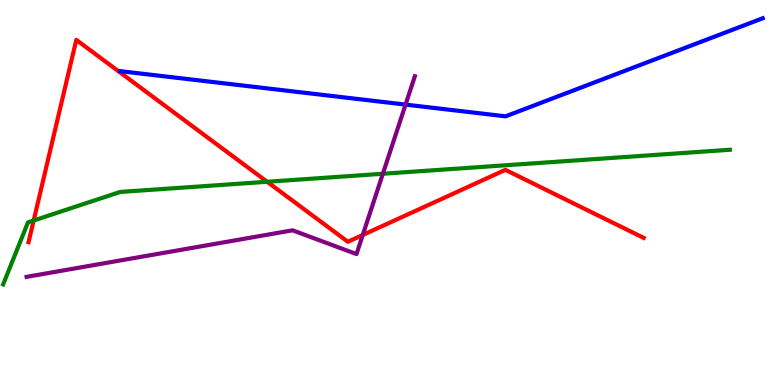[{'lines': ['blue', 'red'], 'intersections': []}, {'lines': ['green', 'red'], 'intersections': [{'x': 0.435, 'y': 4.27}, {'x': 3.45, 'y': 5.28}]}, {'lines': ['purple', 'red'], 'intersections': [{'x': 4.68, 'y': 3.9}]}, {'lines': ['blue', 'green'], 'intersections': []}, {'lines': ['blue', 'purple'], 'intersections': [{'x': 5.23, 'y': 7.28}]}, {'lines': ['green', 'purple'], 'intersections': [{'x': 4.94, 'y': 5.49}]}]